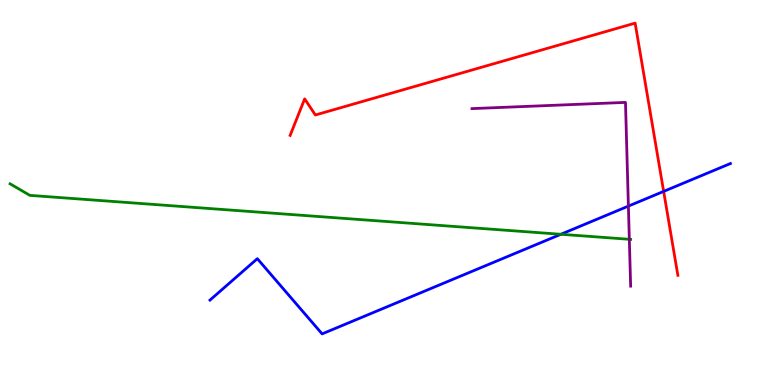[{'lines': ['blue', 'red'], 'intersections': [{'x': 8.56, 'y': 5.03}]}, {'lines': ['green', 'red'], 'intersections': []}, {'lines': ['purple', 'red'], 'intersections': []}, {'lines': ['blue', 'green'], 'intersections': [{'x': 7.24, 'y': 3.91}]}, {'lines': ['blue', 'purple'], 'intersections': [{'x': 8.11, 'y': 4.65}]}, {'lines': ['green', 'purple'], 'intersections': [{'x': 8.12, 'y': 3.78}]}]